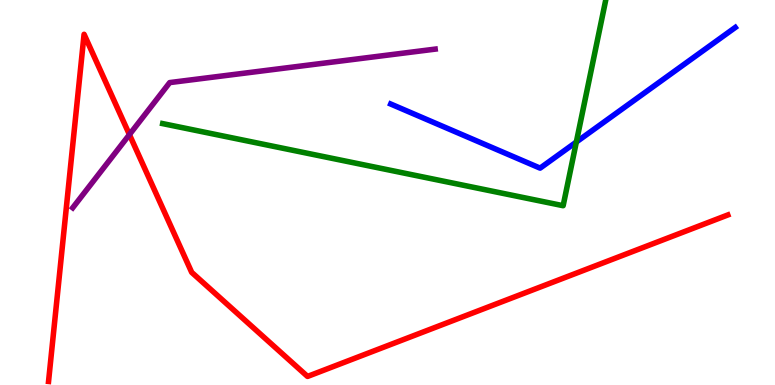[{'lines': ['blue', 'red'], 'intersections': []}, {'lines': ['green', 'red'], 'intersections': []}, {'lines': ['purple', 'red'], 'intersections': [{'x': 1.67, 'y': 6.5}]}, {'lines': ['blue', 'green'], 'intersections': [{'x': 7.44, 'y': 6.31}]}, {'lines': ['blue', 'purple'], 'intersections': []}, {'lines': ['green', 'purple'], 'intersections': []}]